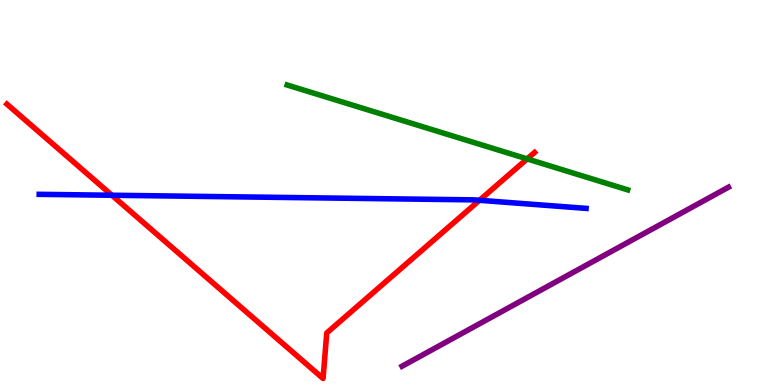[{'lines': ['blue', 'red'], 'intersections': [{'x': 1.44, 'y': 4.93}, {'x': 6.19, 'y': 4.8}]}, {'lines': ['green', 'red'], 'intersections': [{'x': 6.8, 'y': 5.87}]}, {'lines': ['purple', 'red'], 'intersections': []}, {'lines': ['blue', 'green'], 'intersections': []}, {'lines': ['blue', 'purple'], 'intersections': []}, {'lines': ['green', 'purple'], 'intersections': []}]